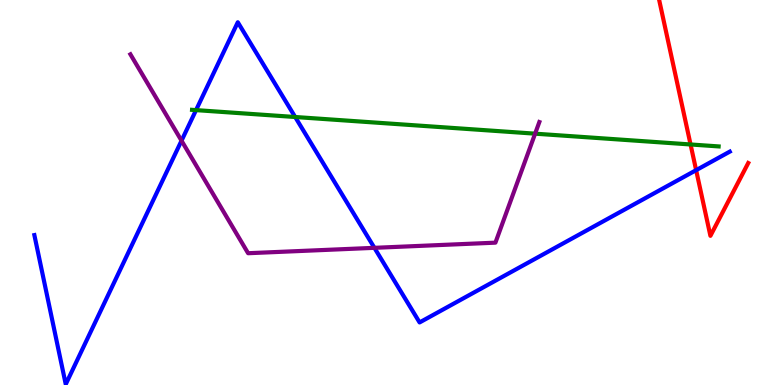[{'lines': ['blue', 'red'], 'intersections': [{'x': 8.98, 'y': 5.58}]}, {'lines': ['green', 'red'], 'intersections': [{'x': 8.91, 'y': 6.25}]}, {'lines': ['purple', 'red'], 'intersections': []}, {'lines': ['blue', 'green'], 'intersections': [{'x': 2.53, 'y': 7.14}, {'x': 3.81, 'y': 6.96}]}, {'lines': ['blue', 'purple'], 'intersections': [{'x': 2.34, 'y': 6.35}, {'x': 4.83, 'y': 3.56}]}, {'lines': ['green', 'purple'], 'intersections': [{'x': 6.9, 'y': 6.53}]}]